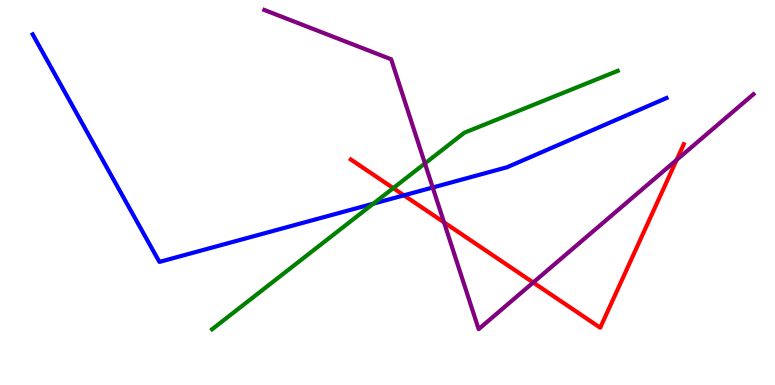[{'lines': ['blue', 'red'], 'intersections': [{'x': 5.21, 'y': 4.93}]}, {'lines': ['green', 'red'], 'intersections': [{'x': 5.07, 'y': 5.11}]}, {'lines': ['purple', 'red'], 'intersections': [{'x': 5.73, 'y': 4.22}, {'x': 6.88, 'y': 2.66}, {'x': 8.73, 'y': 5.85}]}, {'lines': ['blue', 'green'], 'intersections': [{'x': 4.82, 'y': 4.71}]}, {'lines': ['blue', 'purple'], 'intersections': [{'x': 5.58, 'y': 5.13}]}, {'lines': ['green', 'purple'], 'intersections': [{'x': 5.48, 'y': 5.75}]}]